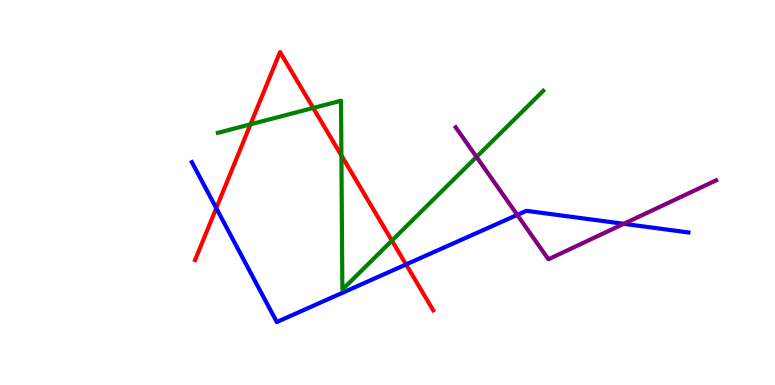[{'lines': ['blue', 'red'], 'intersections': [{'x': 2.79, 'y': 4.59}, {'x': 5.24, 'y': 3.13}]}, {'lines': ['green', 'red'], 'intersections': [{'x': 3.23, 'y': 6.77}, {'x': 4.04, 'y': 7.2}, {'x': 4.41, 'y': 5.96}, {'x': 5.06, 'y': 3.75}]}, {'lines': ['purple', 'red'], 'intersections': []}, {'lines': ['blue', 'green'], 'intersections': []}, {'lines': ['blue', 'purple'], 'intersections': [{'x': 6.67, 'y': 4.42}, {'x': 8.05, 'y': 4.19}]}, {'lines': ['green', 'purple'], 'intersections': [{'x': 6.15, 'y': 5.92}]}]